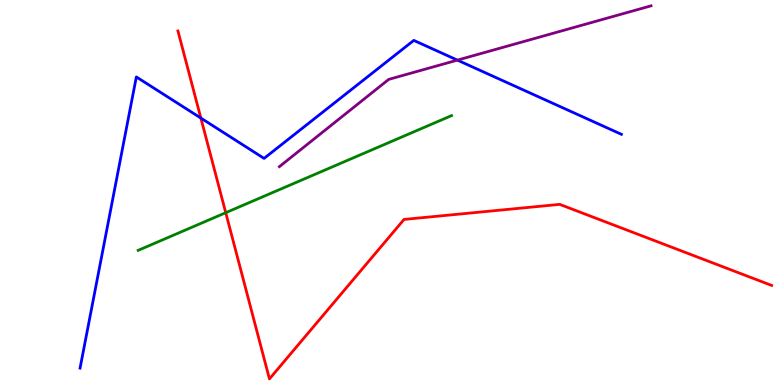[{'lines': ['blue', 'red'], 'intersections': [{'x': 2.59, 'y': 6.93}]}, {'lines': ['green', 'red'], 'intersections': [{'x': 2.91, 'y': 4.48}]}, {'lines': ['purple', 'red'], 'intersections': []}, {'lines': ['blue', 'green'], 'intersections': []}, {'lines': ['blue', 'purple'], 'intersections': [{'x': 5.9, 'y': 8.44}]}, {'lines': ['green', 'purple'], 'intersections': []}]